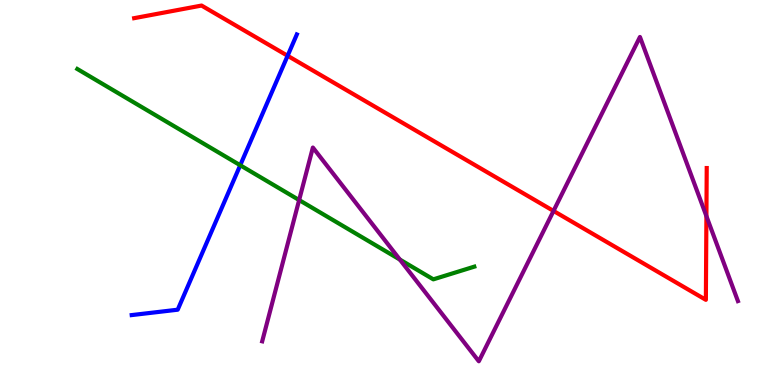[{'lines': ['blue', 'red'], 'intersections': [{'x': 3.71, 'y': 8.55}]}, {'lines': ['green', 'red'], 'intersections': []}, {'lines': ['purple', 'red'], 'intersections': [{'x': 7.14, 'y': 4.52}, {'x': 9.11, 'y': 4.39}]}, {'lines': ['blue', 'green'], 'intersections': [{'x': 3.1, 'y': 5.71}]}, {'lines': ['blue', 'purple'], 'intersections': []}, {'lines': ['green', 'purple'], 'intersections': [{'x': 3.86, 'y': 4.8}, {'x': 5.16, 'y': 3.26}]}]